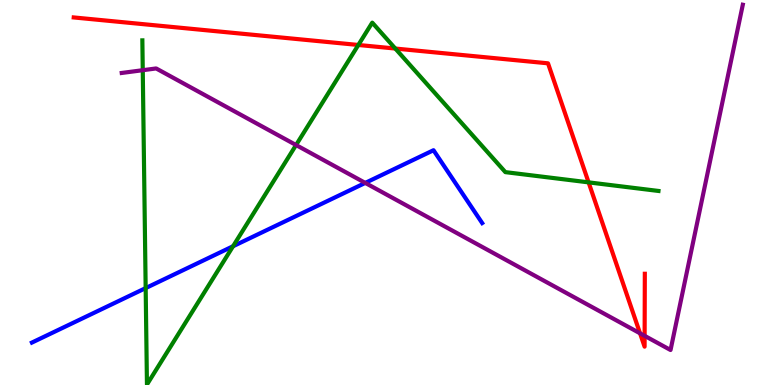[{'lines': ['blue', 'red'], 'intersections': []}, {'lines': ['green', 'red'], 'intersections': [{'x': 4.62, 'y': 8.83}, {'x': 5.1, 'y': 8.74}, {'x': 7.59, 'y': 5.26}]}, {'lines': ['purple', 'red'], 'intersections': [{'x': 8.26, 'y': 1.34}, {'x': 8.32, 'y': 1.28}]}, {'lines': ['blue', 'green'], 'intersections': [{'x': 1.88, 'y': 2.52}, {'x': 3.01, 'y': 3.6}]}, {'lines': ['blue', 'purple'], 'intersections': [{'x': 4.71, 'y': 5.25}]}, {'lines': ['green', 'purple'], 'intersections': [{'x': 1.84, 'y': 8.18}, {'x': 3.82, 'y': 6.23}]}]